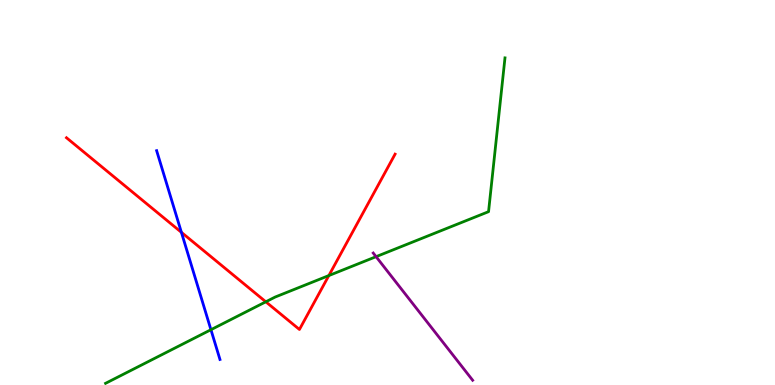[{'lines': ['blue', 'red'], 'intersections': [{'x': 2.34, 'y': 3.97}]}, {'lines': ['green', 'red'], 'intersections': [{'x': 3.43, 'y': 2.16}, {'x': 4.24, 'y': 2.84}]}, {'lines': ['purple', 'red'], 'intersections': []}, {'lines': ['blue', 'green'], 'intersections': [{'x': 2.72, 'y': 1.44}]}, {'lines': ['blue', 'purple'], 'intersections': []}, {'lines': ['green', 'purple'], 'intersections': [{'x': 4.85, 'y': 3.33}]}]